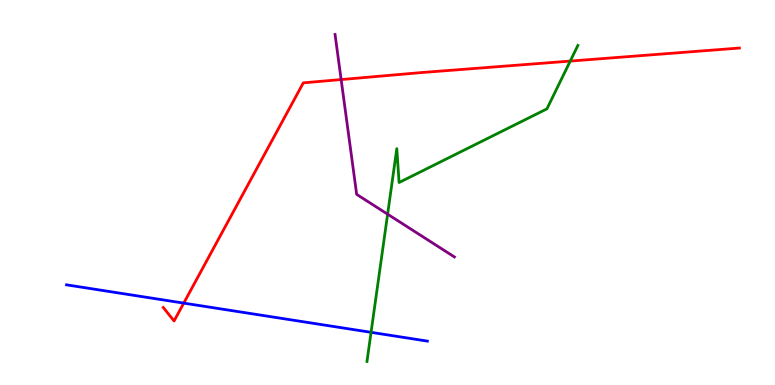[{'lines': ['blue', 'red'], 'intersections': [{'x': 2.37, 'y': 2.13}]}, {'lines': ['green', 'red'], 'intersections': [{'x': 7.36, 'y': 8.41}]}, {'lines': ['purple', 'red'], 'intersections': [{'x': 4.4, 'y': 7.93}]}, {'lines': ['blue', 'green'], 'intersections': [{'x': 4.79, 'y': 1.37}]}, {'lines': ['blue', 'purple'], 'intersections': []}, {'lines': ['green', 'purple'], 'intersections': [{'x': 5.0, 'y': 4.44}]}]